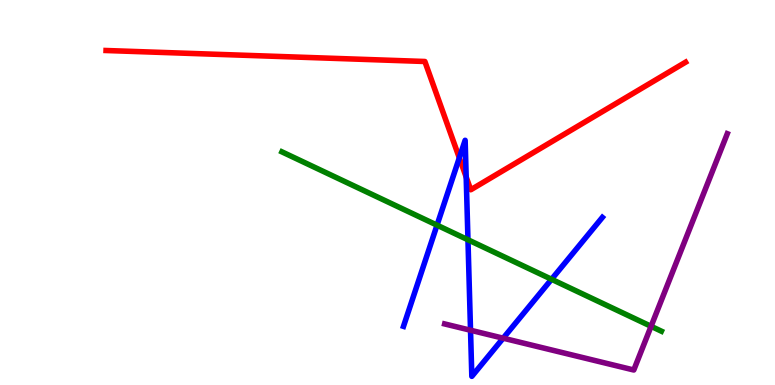[{'lines': ['blue', 'red'], 'intersections': [{'x': 5.93, 'y': 5.9}, {'x': 6.02, 'y': 5.4}]}, {'lines': ['green', 'red'], 'intersections': []}, {'lines': ['purple', 'red'], 'intersections': []}, {'lines': ['blue', 'green'], 'intersections': [{'x': 5.64, 'y': 4.15}, {'x': 6.04, 'y': 3.77}, {'x': 7.12, 'y': 2.75}]}, {'lines': ['blue', 'purple'], 'intersections': [{'x': 6.07, 'y': 1.42}, {'x': 6.49, 'y': 1.22}]}, {'lines': ['green', 'purple'], 'intersections': [{'x': 8.4, 'y': 1.52}]}]